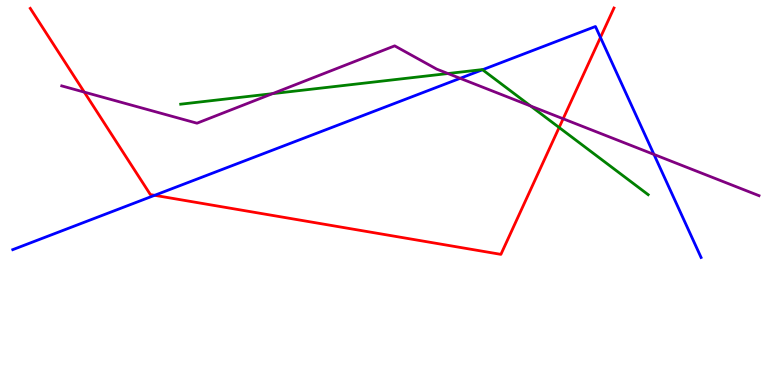[{'lines': ['blue', 'red'], 'intersections': [{'x': 2.0, 'y': 4.93}, {'x': 7.75, 'y': 9.03}]}, {'lines': ['green', 'red'], 'intersections': [{'x': 7.21, 'y': 6.69}]}, {'lines': ['purple', 'red'], 'intersections': [{'x': 1.09, 'y': 7.61}, {'x': 7.27, 'y': 6.92}]}, {'lines': ['blue', 'green'], 'intersections': [{'x': 6.23, 'y': 8.19}]}, {'lines': ['blue', 'purple'], 'intersections': [{'x': 5.94, 'y': 7.97}, {'x': 8.44, 'y': 5.99}]}, {'lines': ['green', 'purple'], 'intersections': [{'x': 3.52, 'y': 7.57}, {'x': 5.78, 'y': 8.09}, {'x': 6.85, 'y': 7.25}]}]